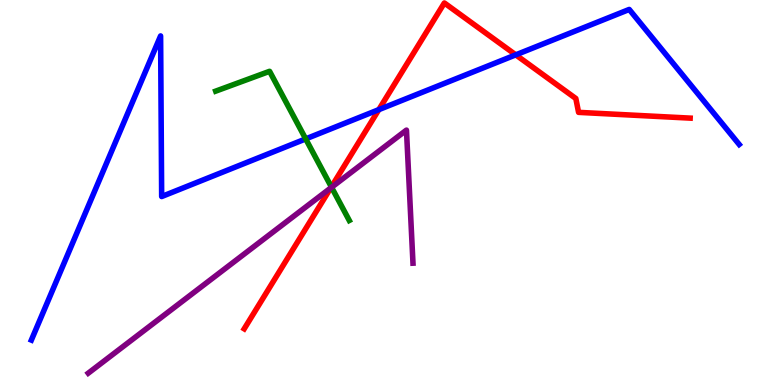[{'lines': ['blue', 'red'], 'intersections': [{'x': 4.89, 'y': 7.15}, {'x': 6.66, 'y': 8.58}]}, {'lines': ['green', 'red'], 'intersections': [{'x': 4.28, 'y': 5.14}]}, {'lines': ['purple', 'red'], 'intersections': [{'x': 4.27, 'y': 5.12}]}, {'lines': ['blue', 'green'], 'intersections': [{'x': 3.94, 'y': 6.39}]}, {'lines': ['blue', 'purple'], 'intersections': []}, {'lines': ['green', 'purple'], 'intersections': [{'x': 4.28, 'y': 5.13}]}]